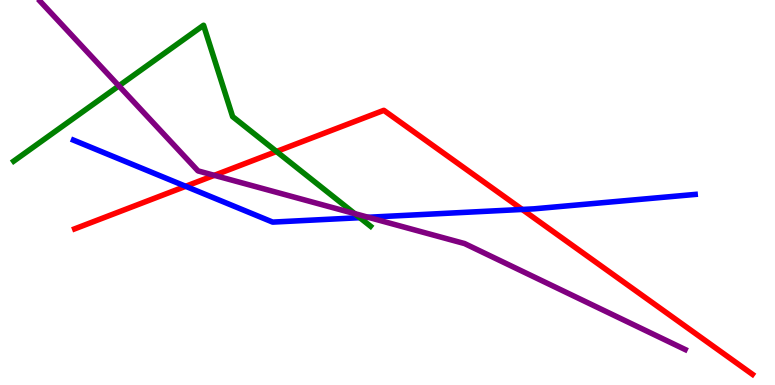[{'lines': ['blue', 'red'], 'intersections': [{'x': 2.4, 'y': 5.16}, {'x': 6.74, 'y': 4.56}]}, {'lines': ['green', 'red'], 'intersections': [{'x': 3.57, 'y': 6.07}]}, {'lines': ['purple', 'red'], 'intersections': [{'x': 2.76, 'y': 5.45}]}, {'lines': ['blue', 'green'], 'intersections': [{'x': 4.64, 'y': 4.35}]}, {'lines': ['blue', 'purple'], 'intersections': [{'x': 4.75, 'y': 4.36}]}, {'lines': ['green', 'purple'], 'intersections': [{'x': 1.53, 'y': 7.77}, {'x': 4.58, 'y': 4.45}]}]